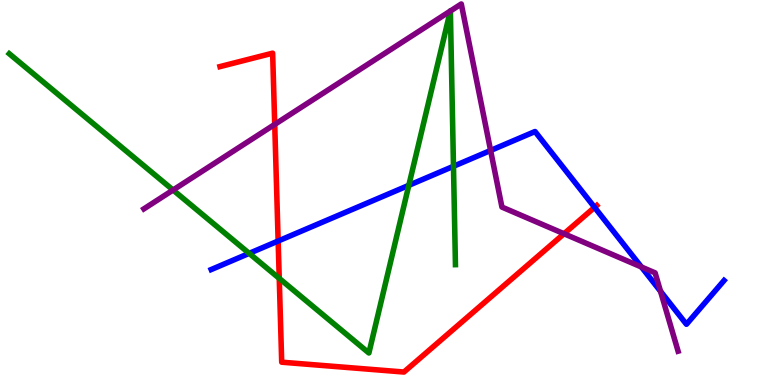[{'lines': ['blue', 'red'], 'intersections': [{'x': 3.59, 'y': 3.74}, {'x': 7.67, 'y': 4.61}]}, {'lines': ['green', 'red'], 'intersections': [{'x': 3.6, 'y': 2.77}]}, {'lines': ['purple', 'red'], 'intersections': [{'x': 3.54, 'y': 6.77}, {'x': 7.28, 'y': 3.93}]}, {'lines': ['blue', 'green'], 'intersections': [{'x': 3.22, 'y': 3.42}, {'x': 5.28, 'y': 5.19}, {'x': 5.85, 'y': 5.68}]}, {'lines': ['blue', 'purple'], 'intersections': [{'x': 6.33, 'y': 6.09}, {'x': 8.28, 'y': 3.07}, {'x': 8.52, 'y': 2.43}]}, {'lines': ['green', 'purple'], 'intersections': [{'x': 2.23, 'y': 5.06}, {'x': 5.81, 'y': 9.71}, {'x': 5.81, 'y': 9.71}]}]